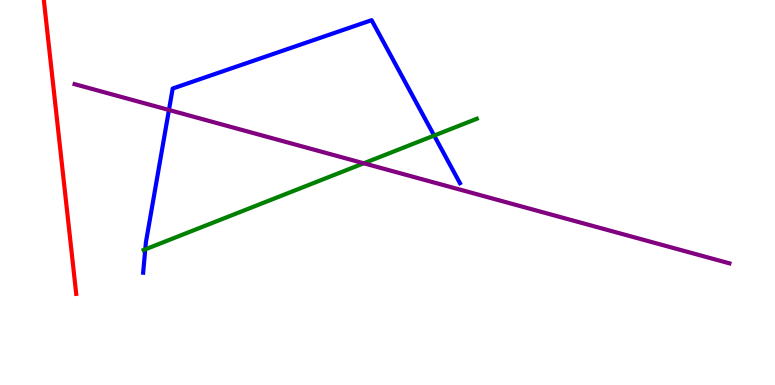[{'lines': ['blue', 'red'], 'intersections': []}, {'lines': ['green', 'red'], 'intersections': []}, {'lines': ['purple', 'red'], 'intersections': []}, {'lines': ['blue', 'green'], 'intersections': [{'x': 1.87, 'y': 3.52}, {'x': 5.6, 'y': 6.48}]}, {'lines': ['blue', 'purple'], 'intersections': [{'x': 2.18, 'y': 7.14}]}, {'lines': ['green', 'purple'], 'intersections': [{'x': 4.69, 'y': 5.76}]}]